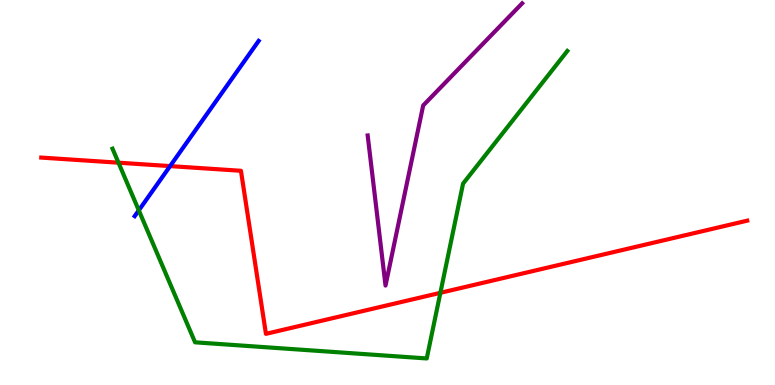[{'lines': ['blue', 'red'], 'intersections': [{'x': 2.19, 'y': 5.69}]}, {'lines': ['green', 'red'], 'intersections': [{'x': 1.53, 'y': 5.77}, {'x': 5.68, 'y': 2.39}]}, {'lines': ['purple', 'red'], 'intersections': []}, {'lines': ['blue', 'green'], 'intersections': [{'x': 1.79, 'y': 4.54}]}, {'lines': ['blue', 'purple'], 'intersections': []}, {'lines': ['green', 'purple'], 'intersections': []}]